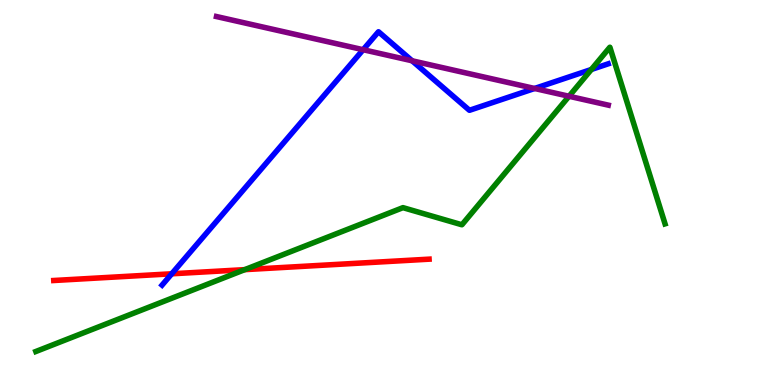[{'lines': ['blue', 'red'], 'intersections': [{'x': 2.22, 'y': 2.89}]}, {'lines': ['green', 'red'], 'intersections': [{'x': 3.16, 'y': 3.0}]}, {'lines': ['purple', 'red'], 'intersections': []}, {'lines': ['blue', 'green'], 'intersections': [{'x': 7.63, 'y': 8.2}]}, {'lines': ['blue', 'purple'], 'intersections': [{'x': 4.69, 'y': 8.71}, {'x': 5.32, 'y': 8.42}, {'x': 6.9, 'y': 7.7}]}, {'lines': ['green', 'purple'], 'intersections': [{'x': 7.34, 'y': 7.5}]}]